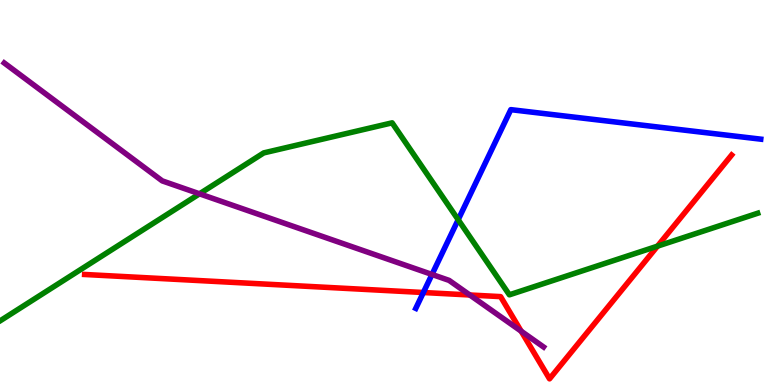[{'lines': ['blue', 'red'], 'intersections': [{'x': 5.46, 'y': 2.4}]}, {'lines': ['green', 'red'], 'intersections': [{'x': 8.48, 'y': 3.61}]}, {'lines': ['purple', 'red'], 'intersections': [{'x': 6.06, 'y': 2.34}, {'x': 6.72, 'y': 1.4}]}, {'lines': ['blue', 'green'], 'intersections': [{'x': 5.91, 'y': 4.29}]}, {'lines': ['blue', 'purple'], 'intersections': [{'x': 5.57, 'y': 2.87}]}, {'lines': ['green', 'purple'], 'intersections': [{'x': 2.57, 'y': 4.97}]}]